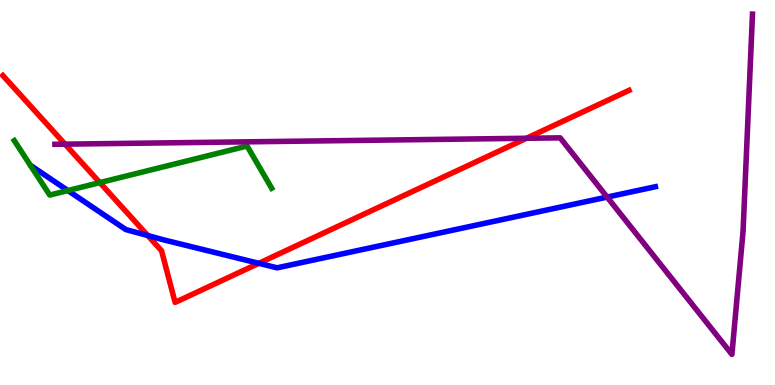[{'lines': ['blue', 'red'], 'intersections': [{'x': 1.91, 'y': 3.88}, {'x': 3.34, 'y': 3.16}]}, {'lines': ['green', 'red'], 'intersections': [{'x': 1.29, 'y': 5.26}]}, {'lines': ['purple', 'red'], 'intersections': [{'x': 0.839, 'y': 6.26}, {'x': 6.79, 'y': 6.41}]}, {'lines': ['blue', 'green'], 'intersections': [{'x': 0.876, 'y': 5.05}]}, {'lines': ['blue', 'purple'], 'intersections': [{'x': 7.83, 'y': 4.88}]}, {'lines': ['green', 'purple'], 'intersections': []}]